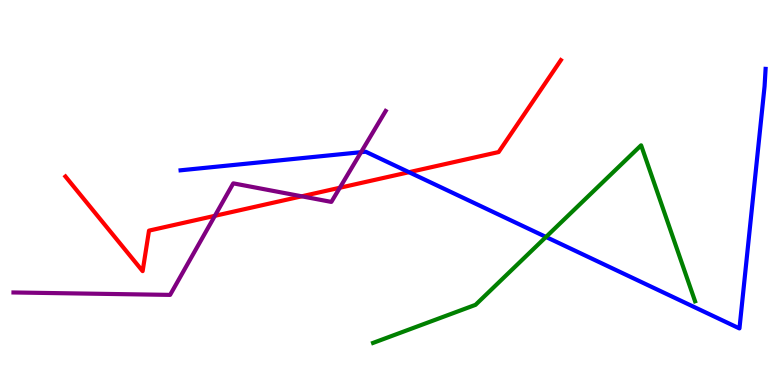[{'lines': ['blue', 'red'], 'intersections': [{'x': 5.28, 'y': 5.53}]}, {'lines': ['green', 'red'], 'intersections': []}, {'lines': ['purple', 'red'], 'intersections': [{'x': 2.77, 'y': 4.39}, {'x': 3.89, 'y': 4.9}, {'x': 4.38, 'y': 5.12}]}, {'lines': ['blue', 'green'], 'intersections': [{'x': 7.04, 'y': 3.85}]}, {'lines': ['blue', 'purple'], 'intersections': [{'x': 4.66, 'y': 6.05}]}, {'lines': ['green', 'purple'], 'intersections': []}]